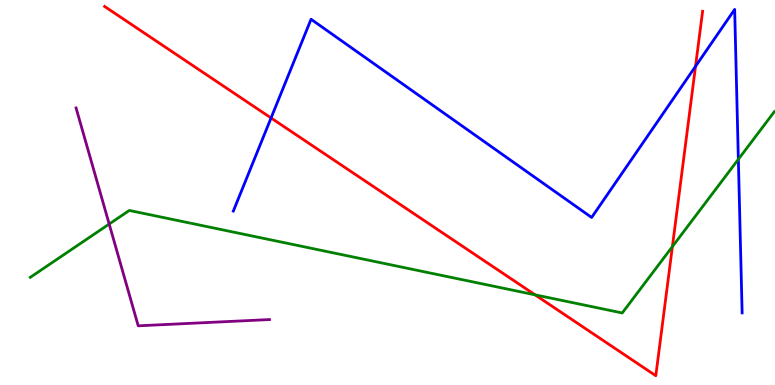[{'lines': ['blue', 'red'], 'intersections': [{'x': 3.5, 'y': 6.94}, {'x': 8.97, 'y': 8.28}]}, {'lines': ['green', 'red'], 'intersections': [{'x': 6.9, 'y': 2.34}, {'x': 8.68, 'y': 3.59}]}, {'lines': ['purple', 'red'], 'intersections': []}, {'lines': ['blue', 'green'], 'intersections': [{'x': 9.53, 'y': 5.86}]}, {'lines': ['blue', 'purple'], 'intersections': []}, {'lines': ['green', 'purple'], 'intersections': [{'x': 1.41, 'y': 4.18}]}]